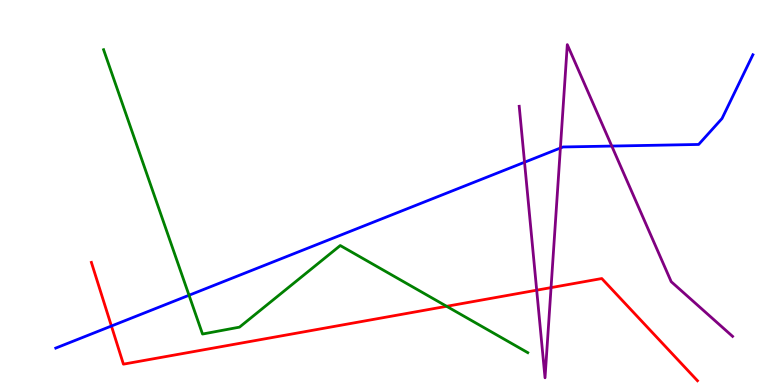[{'lines': ['blue', 'red'], 'intersections': [{'x': 1.44, 'y': 1.53}]}, {'lines': ['green', 'red'], 'intersections': [{'x': 5.76, 'y': 2.04}]}, {'lines': ['purple', 'red'], 'intersections': [{'x': 6.93, 'y': 2.46}, {'x': 7.11, 'y': 2.53}]}, {'lines': ['blue', 'green'], 'intersections': [{'x': 2.44, 'y': 2.33}]}, {'lines': ['blue', 'purple'], 'intersections': [{'x': 6.77, 'y': 5.79}, {'x': 7.23, 'y': 6.16}, {'x': 7.89, 'y': 6.21}]}, {'lines': ['green', 'purple'], 'intersections': []}]